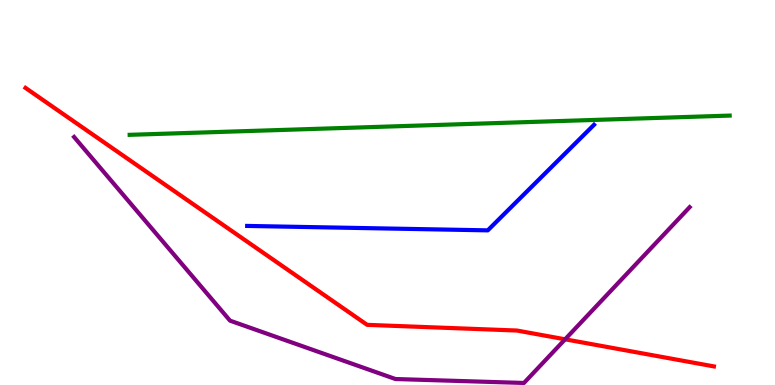[{'lines': ['blue', 'red'], 'intersections': []}, {'lines': ['green', 'red'], 'intersections': []}, {'lines': ['purple', 'red'], 'intersections': [{'x': 7.29, 'y': 1.19}]}, {'lines': ['blue', 'green'], 'intersections': []}, {'lines': ['blue', 'purple'], 'intersections': []}, {'lines': ['green', 'purple'], 'intersections': []}]